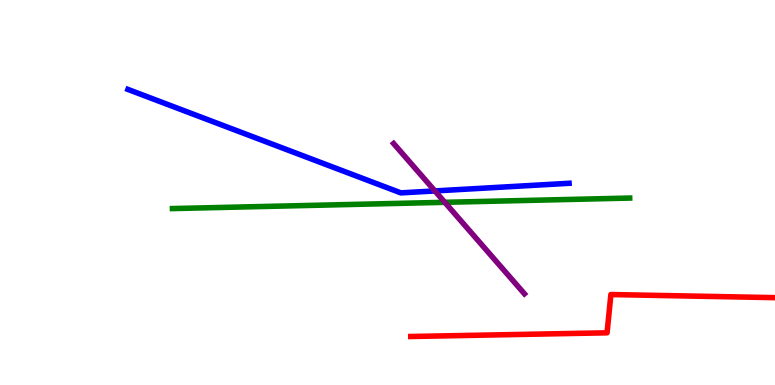[{'lines': ['blue', 'red'], 'intersections': []}, {'lines': ['green', 'red'], 'intersections': []}, {'lines': ['purple', 'red'], 'intersections': []}, {'lines': ['blue', 'green'], 'intersections': []}, {'lines': ['blue', 'purple'], 'intersections': [{'x': 5.61, 'y': 5.04}]}, {'lines': ['green', 'purple'], 'intersections': [{'x': 5.74, 'y': 4.75}]}]